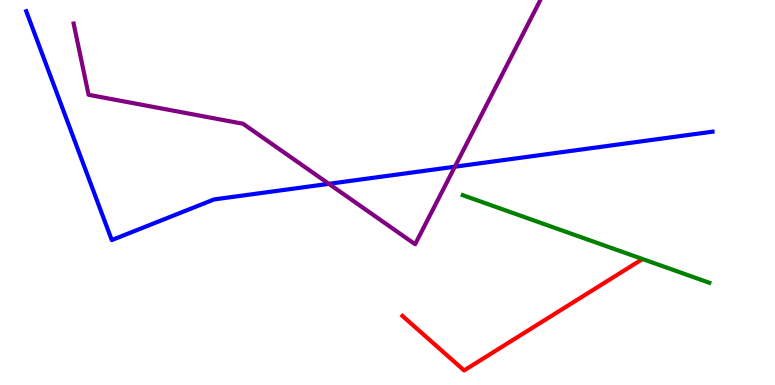[{'lines': ['blue', 'red'], 'intersections': []}, {'lines': ['green', 'red'], 'intersections': []}, {'lines': ['purple', 'red'], 'intersections': []}, {'lines': ['blue', 'green'], 'intersections': []}, {'lines': ['blue', 'purple'], 'intersections': [{'x': 4.24, 'y': 5.23}, {'x': 5.87, 'y': 5.67}]}, {'lines': ['green', 'purple'], 'intersections': []}]